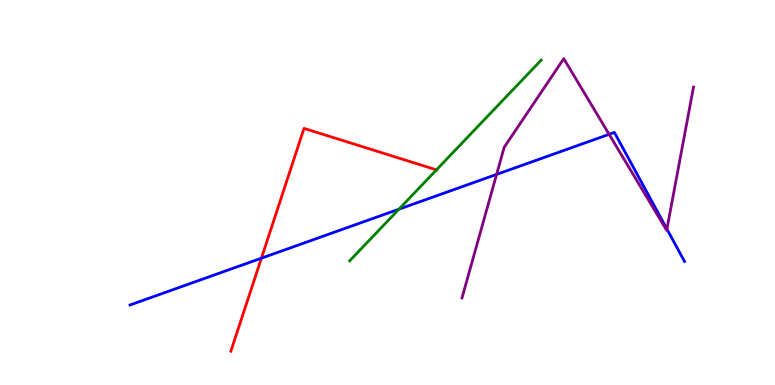[{'lines': ['blue', 'red'], 'intersections': [{'x': 3.37, 'y': 3.29}]}, {'lines': ['green', 'red'], 'intersections': [{'x': 5.63, 'y': 5.59}]}, {'lines': ['purple', 'red'], 'intersections': []}, {'lines': ['blue', 'green'], 'intersections': [{'x': 5.15, 'y': 4.57}]}, {'lines': ['blue', 'purple'], 'intersections': [{'x': 6.41, 'y': 5.47}, {'x': 7.86, 'y': 6.51}, {'x': 8.61, 'y': 4.05}]}, {'lines': ['green', 'purple'], 'intersections': []}]